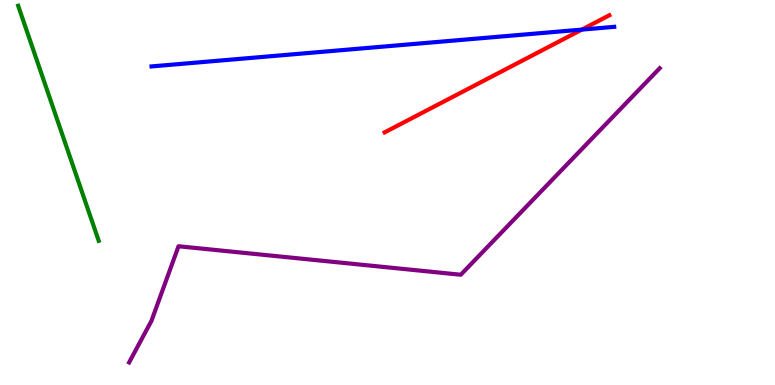[{'lines': ['blue', 'red'], 'intersections': [{'x': 7.51, 'y': 9.23}]}, {'lines': ['green', 'red'], 'intersections': []}, {'lines': ['purple', 'red'], 'intersections': []}, {'lines': ['blue', 'green'], 'intersections': []}, {'lines': ['blue', 'purple'], 'intersections': []}, {'lines': ['green', 'purple'], 'intersections': []}]